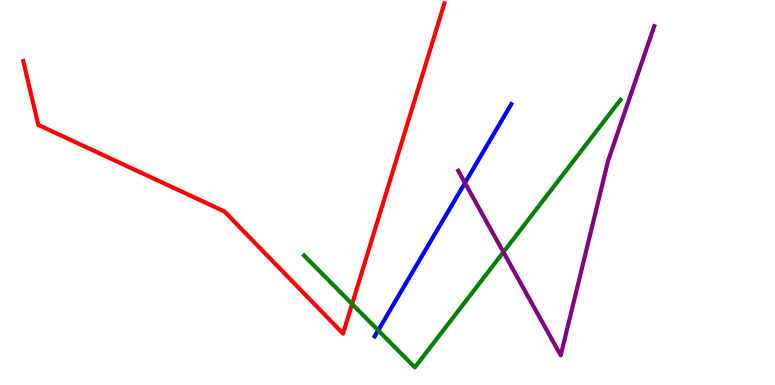[{'lines': ['blue', 'red'], 'intersections': []}, {'lines': ['green', 'red'], 'intersections': [{'x': 4.54, 'y': 2.1}]}, {'lines': ['purple', 'red'], 'intersections': []}, {'lines': ['blue', 'green'], 'intersections': [{'x': 4.88, 'y': 1.42}]}, {'lines': ['blue', 'purple'], 'intersections': [{'x': 6.0, 'y': 5.25}]}, {'lines': ['green', 'purple'], 'intersections': [{'x': 6.5, 'y': 3.45}]}]